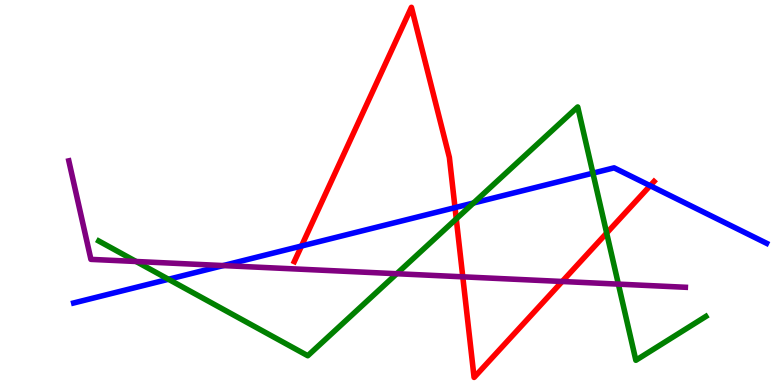[{'lines': ['blue', 'red'], 'intersections': [{'x': 3.89, 'y': 3.61}, {'x': 5.87, 'y': 4.61}, {'x': 8.39, 'y': 5.18}]}, {'lines': ['green', 'red'], 'intersections': [{'x': 5.89, 'y': 4.32}, {'x': 7.83, 'y': 3.95}]}, {'lines': ['purple', 'red'], 'intersections': [{'x': 5.97, 'y': 2.81}, {'x': 7.25, 'y': 2.69}]}, {'lines': ['blue', 'green'], 'intersections': [{'x': 2.17, 'y': 2.75}, {'x': 6.11, 'y': 4.73}, {'x': 7.65, 'y': 5.5}]}, {'lines': ['blue', 'purple'], 'intersections': [{'x': 2.88, 'y': 3.1}]}, {'lines': ['green', 'purple'], 'intersections': [{'x': 1.76, 'y': 3.21}, {'x': 5.12, 'y': 2.89}, {'x': 7.98, 'y': 2.62}]}]